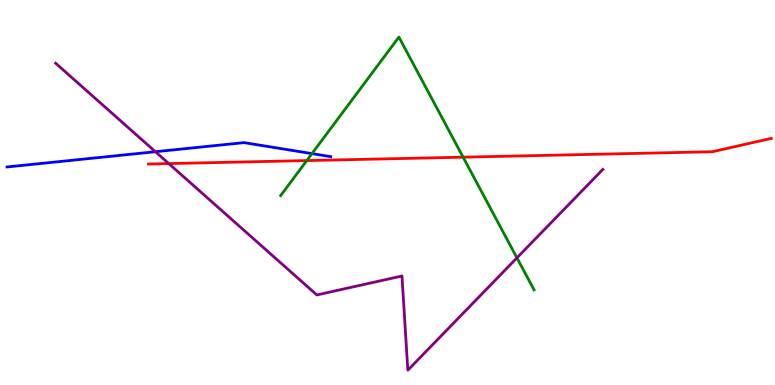[{'lines': ['blue', 'red'], 'intersections': []}, {'lines': ['green', 'red'], 'intersections': [{'x': 3.96, 'y': 5.83}, {'x': 5.98, 'y': 5.92}]}, {'lines': ['purple', 'red'], 'intersections': [{'x': 2.18, 'y': 5.75}]}, {'lines': ['blue', 'green'], 'intersections': [{'x': 4.03, 'y': 6.01}]}, {'lines': ['blue', 'purple'], 'intersections': [{'x': 2.01, 'y': 6.06}]}, {'lines': ['green', 'purple'], 'intersections': [{'x': 6.67, 'y': 3.3}]}]